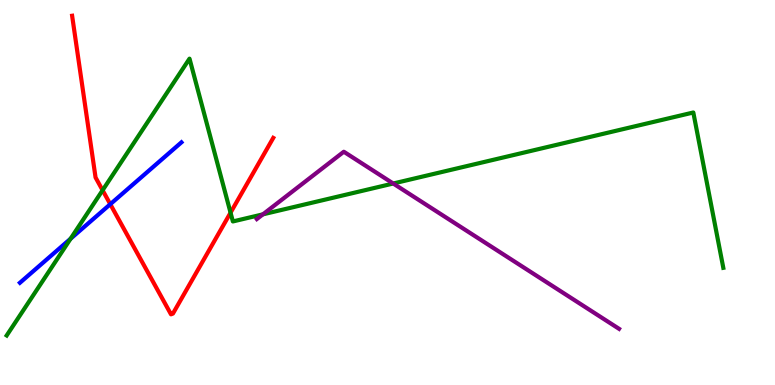[{'lines': ['blue', 'red'], 'intersections': [{'x': 1.42, 'y': 4.7}]}, {'lines': ['green', 'red'], 'intersections': [{'x': 1.32, 'y': 5.06}, {'x': 2.97, 'y': 4.48}]}, {'lines': ['purple', 'red'], 'intersections': []}, {'lines': ['blue', 'green'], 'intersections': [{'x': 0.911, 'y': 3.8}]}, {'lines': ['blue', 'purple'], 'intersections': []}, {'lines': ['green', 'purple'], 'intersections': [{'x': 3.39, 'y': 4.43}, {'x': 5.07, 'y': 5.23}]}]